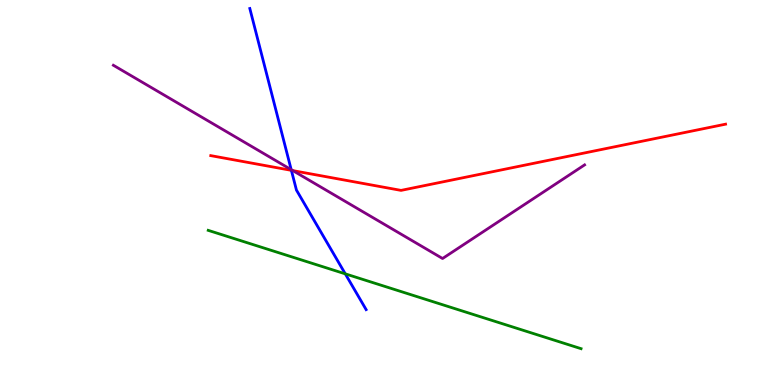[{'lines': ['blue', 'red'], 'intersections': [{'x': 3.76, 'y': 5.58}]}, {'lines': ['green', 'red'], 'intersections': []}, {'lines': ['purple', 'red'], 'intersections': [{'x': 3.78, 'y': 5.57}]}, {'lines': ['blue', 'green'], 'intersections': [{'x': 4.46, 'y': 2.89}]}, {'lines': ['blue', 'purple'], 'intersections': [{'x': 3.76, 'y': 5.59}]}, {'lines': ['green', 'purple'], 'intersections': []}]